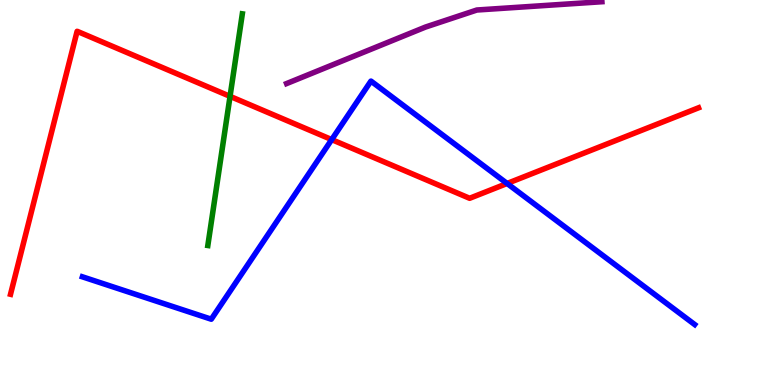[{'lines': ['blue', 'red'], 'intersections': [{'x': 4.28, 'y': 6.37}, {'x': 6.54, 'y': 5.23}]}, {'lines': ['green', 'red'], 'intersections': [{'x': 2.97, 'y': 7.5}]}, {'lines': ['purple', 'red'], 'intersections': []}, {'lines': ['blue', 'green'], 'intersections': []}, {'lines': ['blue', 'purple'], 'intersections': []}, {'lines': ['green', 'purple'], 'intersections': []}]